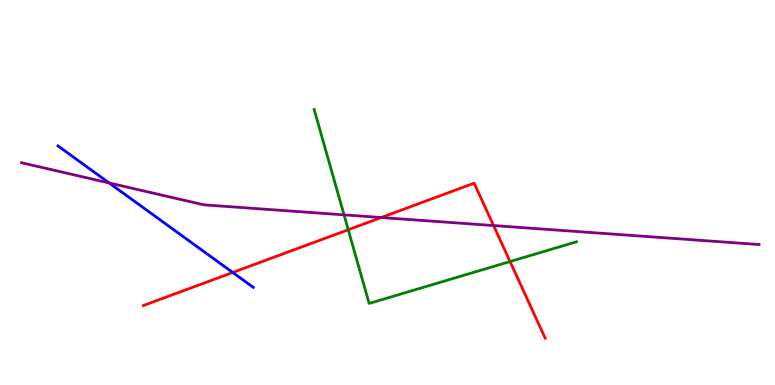[{'lines': ['blue', 'red'], 'intersections': [{'x': 3.0, 'y': 2.92}]}, {'lines': ['green', 'red'], 'intersections': [{'x': 4.49, 'y': 4.03}, {'x': 6.58, 'y': 3.21}]}, {'lines': ['purple', 'red'], 'intersections': [{'x': 4.92, 'y': 4.35}, {'x': 6.37, 'y': 4.14}]}, {'lines': ['blue', 'green'], 'intersections': []}, {'lines': ['blue', 'purple'], 'intersections': [{'x': 1.41, 'y': 5.25}]}, {'lines': ['green', 'purple'], 'intersections': [{'x': 4.44, 'y': 4.42}]}]